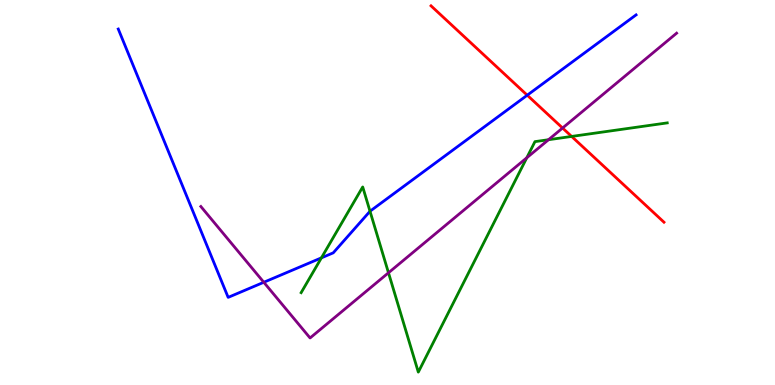[{'lines': ['blue', 'red'], 'intersections': [{'x': 6.8, 'y': 7.53}]}, {'lines': ['green', 'red'], 'intersections': [{'x': 7.38, 'y': 6.46}]}, {'lines': ['purple', 'red'], 'intersections': [{'x': 7.26, 'y': 6.67}]}, {'lines': ['blue', 'green'], 'intersections': [{'x': 4.15, 'y': 3.3}, {'x': 4.77, 'y': 4.51}]}, {'lines': ['blue', 'purple'], 'intersections': [{'x': 3.4, 'y': 2.67}]}, {'lines': ['green', 'purple'], 'intersections': [{'x': 5.01, 'y': 2.91}, {'x': 6.8, 'y': 5.9}, {'x': 7.08, 'y': 6.37}]}]